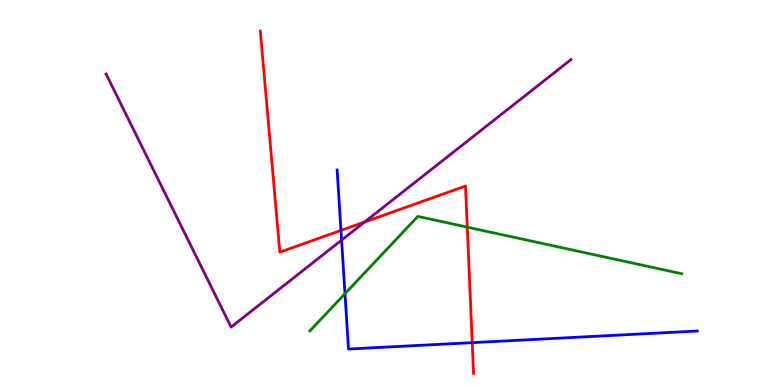[{'lines': ['blue', 'red'], 'intersections': [{'x': 4.4, 'y': 4.02}, {'x': 6.09, 'y': 1.1}]}, {'lines': ['green', 'red'], 'intersections': [{'x': 6.03, 'y': 4.1}]}, {'lines': ['purple', 'red'], 'intersections': [{'x': 4.71, 'y': 4.23}]}, {'lines': ['blue', 'green'], 'intersections': [{'x': 4.45, 'y': 2.37}]}, {'lines': ['blue', 'purple'], 'intersections': [{'x': 4.41, 'y': 3.76}]}, {'lines': ['green', 'purple'], 'intersections': []}]